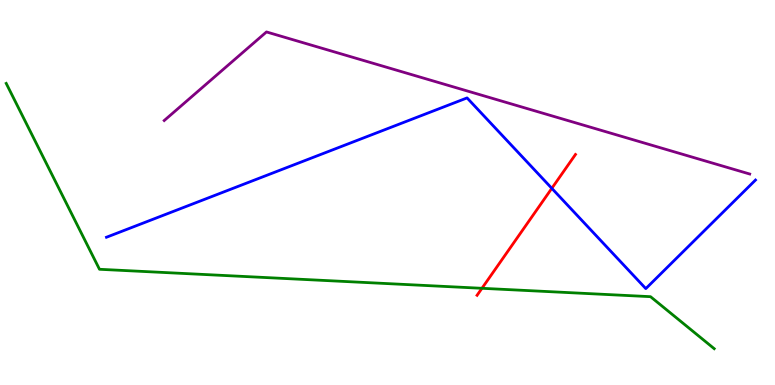[{'lines': ['blue', 'red'], 'intersections': [{'x': 7.12, 'y': 5.11}]}, {'lines': ['green', 'red'], 'intersections': [{'x': 6.22, 'y': 2.51}]}, {'lines': ['purple', 'red'], 'intersections': []}, {'lines': ['blue', 'green'], 'intersections': []}, {'lines': ['blue', 'purple'], 'intersections': []}, {'lines': ['green', 'purple'], 'intersections': []}]